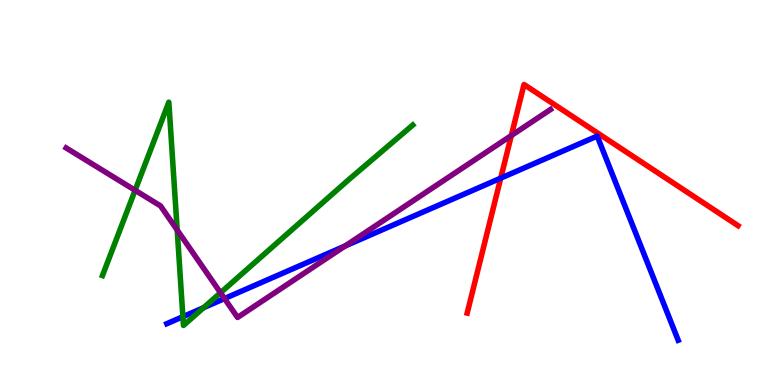[{'lines': ['blue', 'red'], 'intersections': [{'x': 6.46, 'y': 5.37}]}, {'lines': ['green', 'red'], 'intersections': []}, {'lines': ['purple', 'red'], 'intersections': [{'x': 6.6, 'y': 6.48}]}, {'lines': ['blue', 'green'], 'intersections': [{'x': 2.36, 'y': 1.77}, {'x': 2.63, 'y': 2.01}]}, {'lines': ['blue', 'purple'], 'intersections': [{'x': 2.9, 'y': 2.25}, {'x': 4.45, 'y': 3.61}]}, {'lines': ['green', 'purple'], 'intersections': [{'x': 1.74, 'y': 5.06}, {'x': 2.29, 'y': 4.02}, {'x': 2.85, 'y': 2.4}]}]